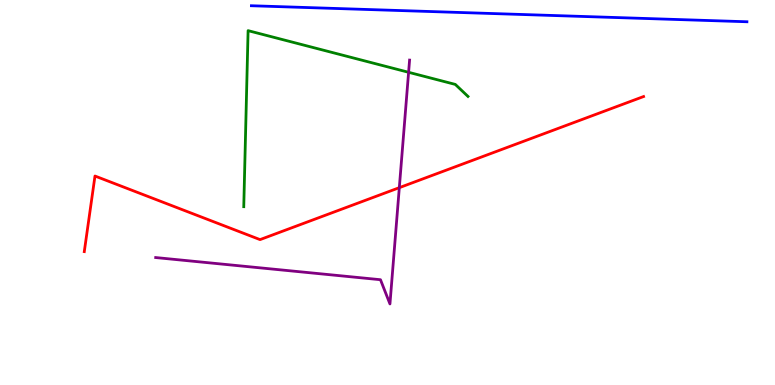[{'lines': ['blue', 'red'], 'intersections': []}, {'lines': ['green', 'red'], 'intersections': []}, {'lines': ['purple', 'red'], 'intersections': [{'x': 5.15, 'y': 5.13}]}, {'lines': ['blue', 'green'], 'intersections': []}, {'lines': ['blue', 'purple'], 'intersections': []}, {'lines': ['green', 'purple'], 'intersections': [{'x': 5.27, 'y': 8.12}]}]